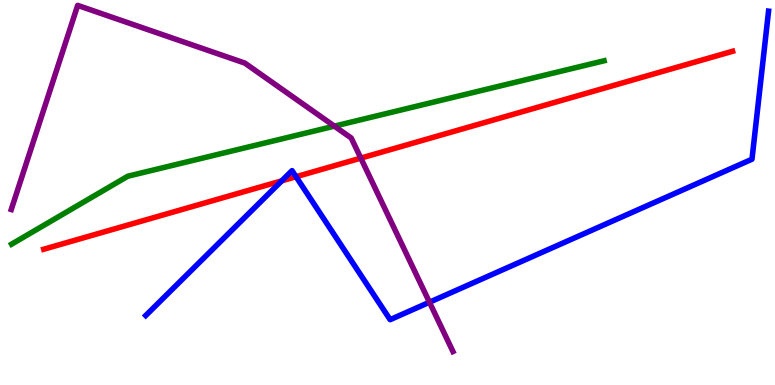[{'lines': ['blue', 'red'], 'intersections': [{'x': 3.64, 'y': 5.3}, {'x': 3.82, 'y': 5.41}]}, {'lines': ['green', 'red'], 'intersections': []}, {'lines': ['purple', 'red'], 'intersections': [{'x': 4.66, 'y': 5.89}]}, {'lines': ['blue', 'green'], 'intersections': []}, {'lines': ['blue', 'purple'], 'intersections': [{'x': 5.54, 'y': 2.15}]}, {'lines': ['green', 'purple'], 'intersections': [{'x': 4.31, 'y': 6.72}]}]